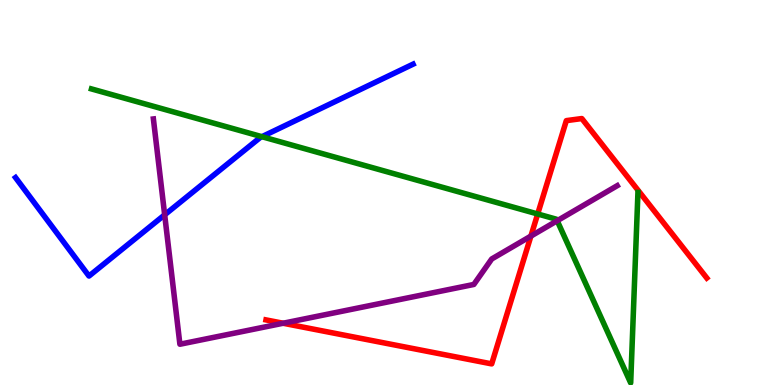[{'lines': ['blue', 'red'], 'intersections': []}, {'lines': ['green', 'red'], 'intersections': [{'x': 6.94, 'y': 4.44}]}, {'lines': ['purple', 'red'], 'intersections': [{'x': 3.65, 'y': 1.6}, {'x': 6.85, 'y': 3.87}]}, {'lines': ['blue', 'green'], 'intersections': [{'x': 3.38, 'y': 6.45}]}, {'lines': ['blue', 'purple'], 'intersections': [{'x': 2.12, 'y': 4.42}]}, {'lines': ['green', 'purple'], 'intersections': [{'x': 7.19, 'y': 4.27}]}]